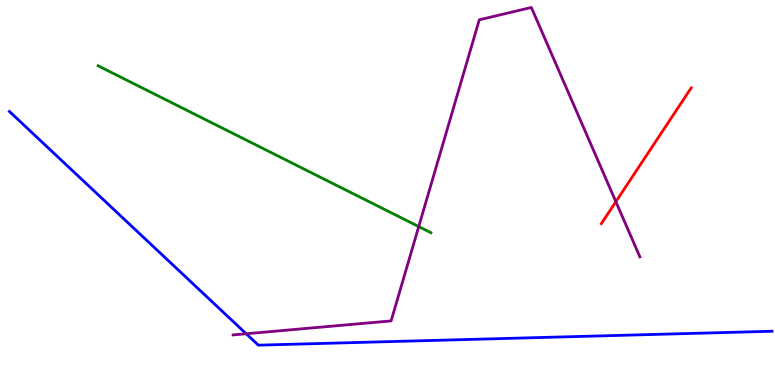[{'lines': ['blue', 'red'], 'intersections': []}, {'lines': ['green', 'red'], 'intersections': []}, {'lines': ['purple', 'red'], 'intersections': [{'x': 7.95, 'y': 4.76}]}, {'lines': ['blue', 'green'], 'intersections': []}, {'lines': ['blue', 'purple'], 'intersections': [{'x': 3.18, 'y': 1.33}]}, {'lines': ['green', 'purple'], 'intersections': [{'x': 5.4, 'y': 4.11}]}]